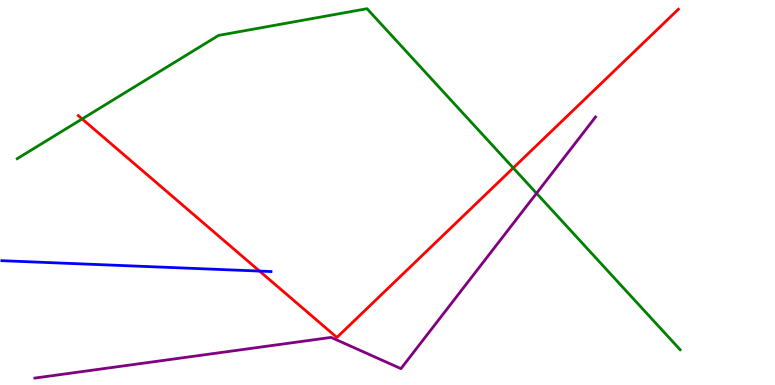[{'lines': ['blue', 'red'], 'intersections': [{'x': 3.35, 'y': 2.96}]}, {'lines': ['green', 'red'], 'intersections': [{'x': 1.06, 'y': 6.91}, {'x': 6.62, 'y': 5.64}]}, {'lines': ['purple', 'red'], 'intersections': []}, {'lines': ['blue', 'green'], 'intersections': []}, {'lines': ['blue', 'purple'], 'intersections': []}, {'lines': ['green', 'purple'], 'intersections': [{'x': 6.92, 'y': 4.98}]}]